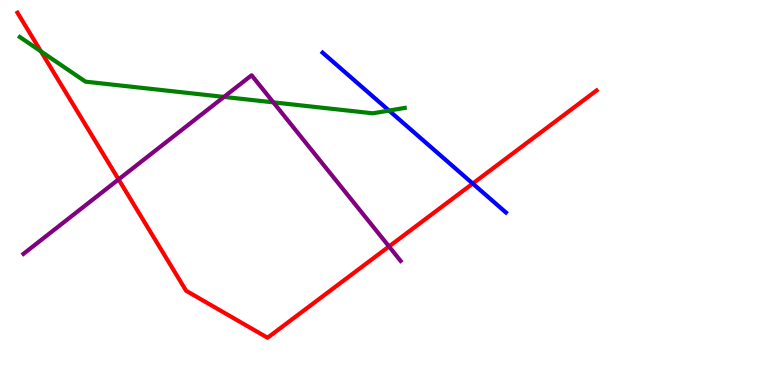[{'lines': ['blue', 'red'], 'intersections': [{'x': 6.1, 'y': 5.23}]}, {'lines': ['green', 'red'], 'intersections': [{'x': 0.528, 'y': 8.67}]}, {'lines': ['purple', 'red'], 'intersections': [{'x': 1.53, 'y': 5.34}, {'x': 5.02, 'y': 3.6}]}, {'lines': ['blue', 'green'], 'intersections': [{'x': 5.02, 'y': 7.13}]}, {'lines': ['blue', 'purple'], 'intersections': []}, {'lines': ['green', 'purple'], 'intersections': [{'x': 2.89, 'y': 7.48}, {'x': 3.53, 'y': 7.34}]}]